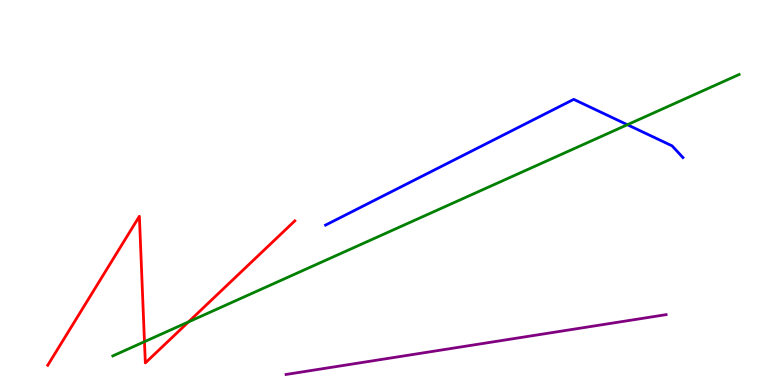[{'lines': ['blue', 'red'], 'intersections': []}, {'lines': ['green', 'red'], 'intersections': [{'x': 1.86, 'y': 1.13}, {'x': 2.43, 'y': 1.64}]}, {'lines': ['purple', 'red'], 'intersections': []}, {'lines': ['blue', 'green'], 'intersections': [{'x': 8.1, 'y': 6.76}]}, {'lines': ['blue', 'purple'], 'intersections': []}, {'lines': ['green', 'purple'], 'intersections': []}]